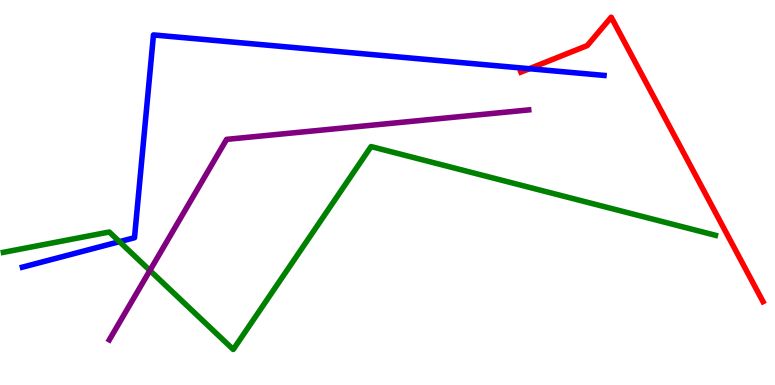[{'lines': ['blue', 'red'], 'intersections': [{'x': 6.83, 'y': 8.22}]}, {'lines': ['green', 'red'], 'intersections': []}, {'lines': ['purple', 'red'], 'intersections': []}, {'lines': ['blue', 'green'], 'intersections': [{'x': 1.54, 'y': 3.72}]}, {'lines': ['blue', 'purple'], 'intersections': []}, {'lines': ['green', 'purple'], 'intersections': [{'x': 1.93, 'y': 2.97}]}]